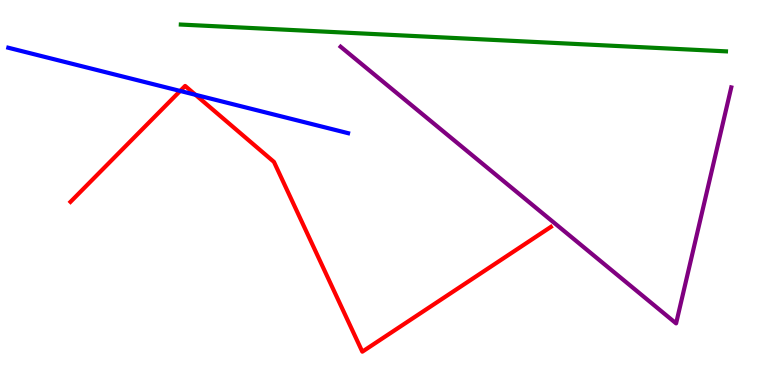[{'lines': ['blue', 'red'], 'intersections': [{'x': 2.33, 'y': 7.64}, {'x': 2.52, 'y': 7.54}]}, {'lines': ['green', 'red'], 'intersections': []}, {'lines': ['purple', 'red'], 'intersections': []}, {'lines': ['blue', 'green'], 'intersections': []}, {'lines': ['blue', 'purple'], 'intersections': []}, {'lines': ['green', 'purple'], 'intersections': []}]